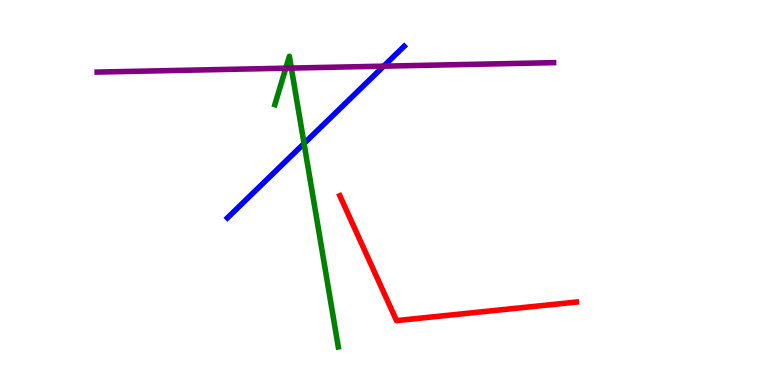[{'lines': ['blue', 'red'], 'intersections': []}, {'lines': ['green', 'red'], 'intersections': []}, {'lines': ['purple', 'red'], 'intersections': []}, {'lines': ['blue', 'green'], 'intersections': [{'x': 3.92, 'y': 6.27}]}, {'lines': ['blue', 'purple'], 'intersections': [{'x': 4.95, 'y': 8.28}]}, {'lines': ['green', 'purple'], 'intersections': [{'x': 3.69, 'y': 8.23}, {'x': 3.76, 'y': 8.23}]}]